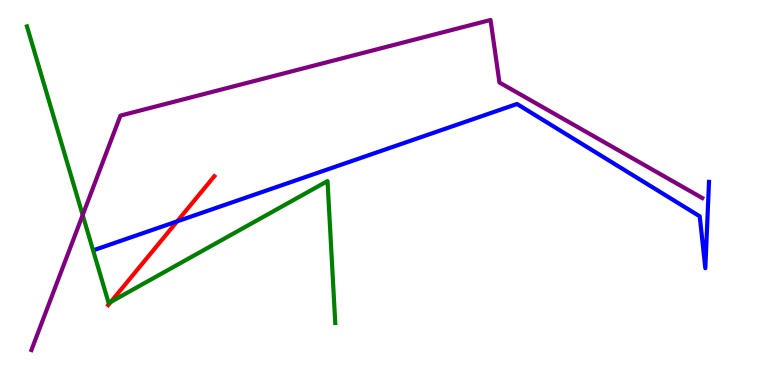[{'lines': ['blue', 'red'], 'intersections': [{'x': 2.29, 'y': 4.25}]}, {'lines': ['green', 'red'], 'intersections': [{'x': 1.43, 'y': 2.16}]}, {'lines': ['purple', 'red'], 'intersections': []}, {'lines': ['blue', 'green'], 'intersections': []}, {'lines': ['blue', 'purple'], 'intersections': []}, {'lines': ['green', 'purple'], 'intersections': [{'x': 1.07, 'y': 4.41}]}]